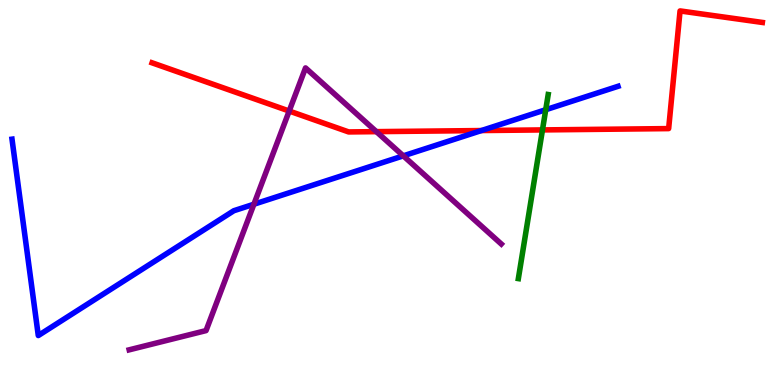[{'lines': ['blue', 'red'], 'intersections': [{'x': 6.21, 'y': 6.61}]}, {'lines': ['green', 'red'], 'intersections': [{'x': 7.0, 'y': 6.63}]}, {'lines': ['purple', 'red'], 'intersections': [{'x': 3.73, 'y': 7.12}, {'x': 4.86, 'y': 6.58}]}, {'lines': ['blue', 'green'], 'intersections': [{'x': 7.04, 'y': 7.15}]}, {'lines': ['blue', 'purple'], 'intersections': [{'x': 3.28, 'y': 4.7}, {'x': 5.2, 'y': 5.95}]}, {'lines': ['green', 'purple'], 'intersections': []}]